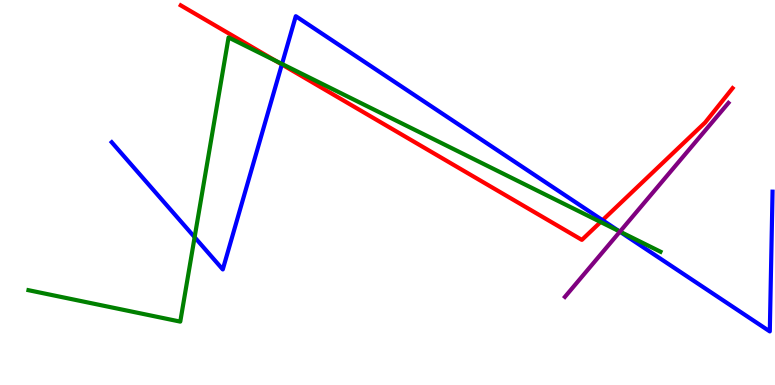[{'lines': ['blue', 'red'], 'intersections': [{'x': 3.64, 'y': 8.33}, {'x': 7.77, 'y': 4.28}]}, {'lines': ['green', 'red'], 'intersections': [{'x': 3.55, 'y': 8.42}, {'x': 7.75, 'y': 4.23}]}, {'lines': ['purple', 'red'], 'intersections': []}, {'lines': ['blue', 'green'], 'intersections': [{'x': 2.51, 'y': 3.84}, {'x': 3.64, 'y': 8.34}, {'x': 7.99, 'y': 4.0}]}, {'lines': ['blue', 'purple'], 'intersections': [{'x': 8.0, 'y': 3.98}]}, {'lines': ['green', 'purple'], 'intersections': [{'x': 8.0, 'y': 3.98}]}]